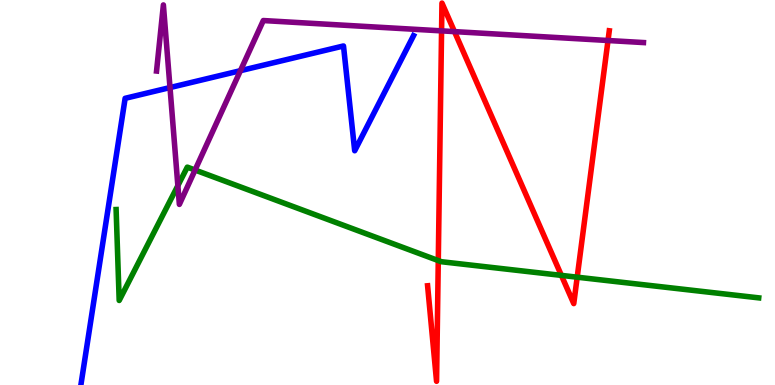[{'lines': ['blue', 'red'], 'intersections': []}, {'lines': ['green', 'red'], 'intersections': [{'x': 5.66, 'y': 3.23}, {'x': 7.24, 'y': 2.85}, {'x': 7.45, 'y': 2.8}]}, {'lines': ['purple', 'red'], 'intersections': [{'x': 5.7, 'y': 9.2}, {'x': 5.86, 'y': 9.18}, {'x': 7.85, 'y': 8.95}]}, {'lines': ['blue', 'green'], 'intersections': []}, {'lines': ['blue', 'purple'], 'intersections': [{'x': 2.19, 'y': 7.73}, {'x': 3.1, 'y': 8.16}]}, {'lines': ['green', 'purple'], 'intersections': [{'x': 2.29, 'y': 5.18}, {'x': 2.52, 'y': 5.58}]}]